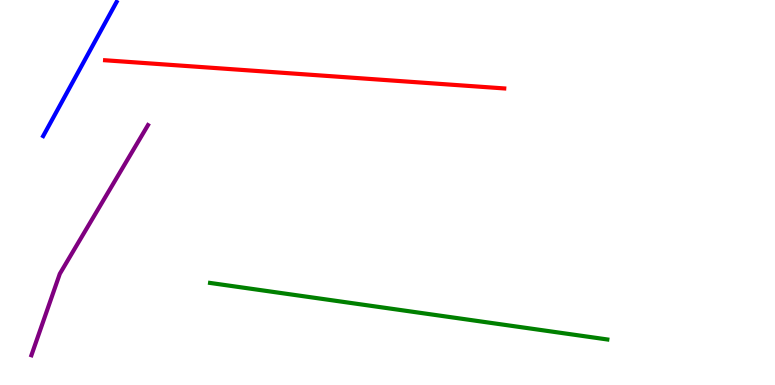[{'lines': ['blue', 'red'], 'intersections': []}, {'lines': ['green', 'red'], 'intersections': []}, {'lines': ['purple', 'red'], 'intersections': []}, {'lines': ['blue', 'green'], 'intersections': []}, {'lines': ['blue', 'purple'], 'intersections': []}, {'lines': ['green', 'purple'], 'intersections': []}]